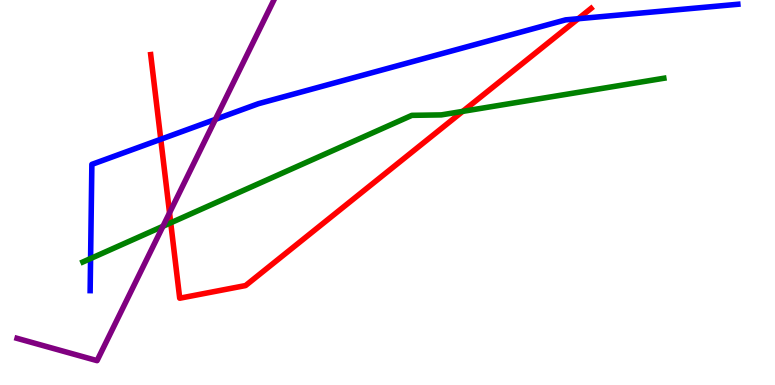[{'lines': ['blue', 'red'], 'intersections': [{'x': 2.07, 'y': 6.38}, {'x': 7.46, 'y': 9.51}]}, {'lines': ['green', 'red'], 'intersections': [{'x': 2.2, 'y': 4.21}, {'x': 5.97, 'y': 7.11}]}, {'lines': ['purple', 'red'], 'intersections': [{'x': 2.19, 'y': 4.47}]}, {'lines': ['blue', 'green'], 'intersections': [{'x': 1.17, 'y': 3.28}]}, {'lines': ['blue', 'purple'], 'intersections': [{'x': 2.78, 'y': 6.9}]}, {'lines': ['green', 'purple'], 'intersections': [{'x': 2.1, 'y': 4.12}]}]